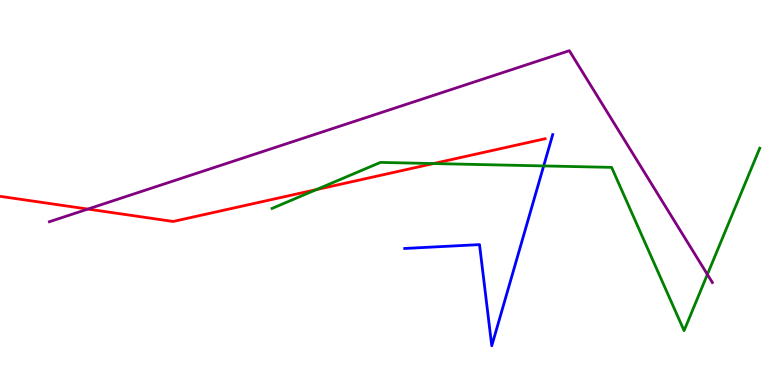[{'lines': ['blue', 'red'], 'intersections': []}, {'lines': ['green', 'red'], 'intersections': [{'x': 4.08, 'y': 5.08}, {'x': 5.59, 'y': 5.75}]}, {'lines': ['purple', 'red'], 'intersections': [{'x': 1.13, 'y': 4.57}]}, {'lines': ['blue', 'green'], 'intersections': [{'x': 7.02, 'y': 5.69}]}, {'lines': ['blue', 'purple'], 'intersections': []}, {'lines': ['green', 'purple'], 'intersections': [{'x': 9.13, 'y': 2.87}]}]